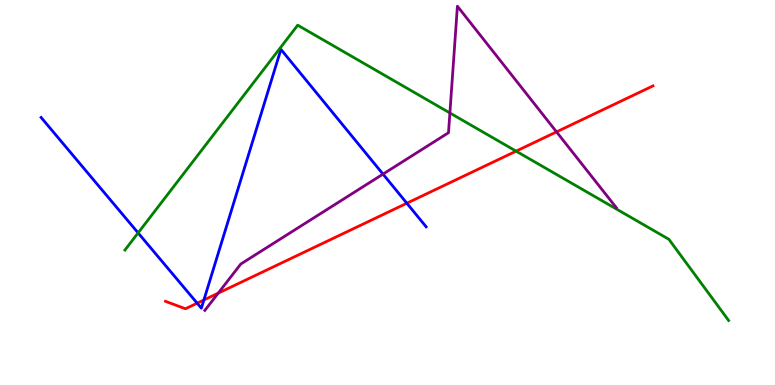[{'lines': ['blue', 'red'], 'intersections': [{'x': 2.54, 'y': 2.13}, {'x': 2.63, 'y': 2.21}, {'x': 5.25, 'y': 4.72}]}, {'lines': ['green', 'red'], 'intersections': [{'x': 6.66, 'y': 6.07}]}, {'lines': ['purple', 'red'], 'intersections': [{'x': 2.82, 'y': 2.39}, {'x': 7.18, 'y': 6.57}]}, {'lines': ['blue', 'green'], 'intersections': [{'x': 1.78, 'y': 3.95}]}, {'lines': ['blue', 'purple'], 'intersections': [{'x': 4.94, 'y': 5.48}]}, {'lines': ['green', 'purple'], 'intersections': [{'x': 5.81, 'y': 7.07}]}]